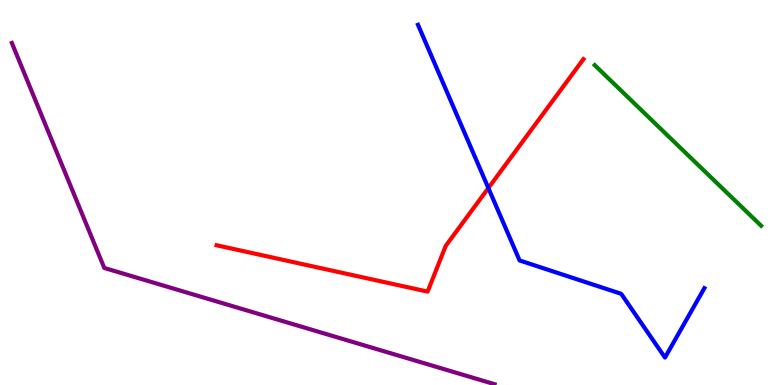[{'lines': ['blue', 'red'], 'intersections': [{'x': 6.3, 'y': 5.12}]}, {'lines': ['green', 'red'], 'intersections': []}, {'lines': ['purple', 'red'], 'intersections': []}, {'lines': ['blue', 'green'], 'intersections': []}, {'lines': ['blue', 'purple'], 'intersections': []}, {'lines': ['green', 'purple'], 'intersections': []}]